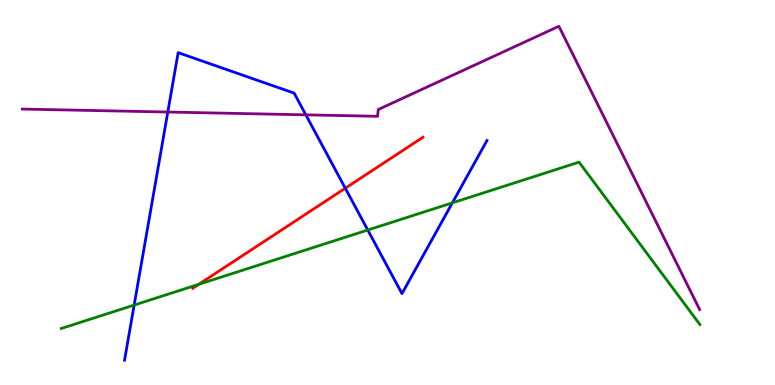[{'lines': ['blue', 'red'], 'intersections': [{'x': 4.46, 'y': 5.11}]}, {'lines': ['green', 'red'], 'intersections': [{'x': 2.57, 'y': 2.62}]}, {'lines': ['purple', 'red'], 'intersections': []}, {'lines': ['blue', 'green'], 'intersections': [{'x': 1.73, 'y': 2.08}, {'x': 4.75, 'y': 4.03}, {'x': 5.84, 'y': 4.73}]}, {'lines': ['blue', 'purple'], 'intersections': [{'x': 2.17, 'y': 7.09}, {'x': 3.95, 'y': 7.02}]}, {'lines': ['green', 'purple'], 'intersections': []}]